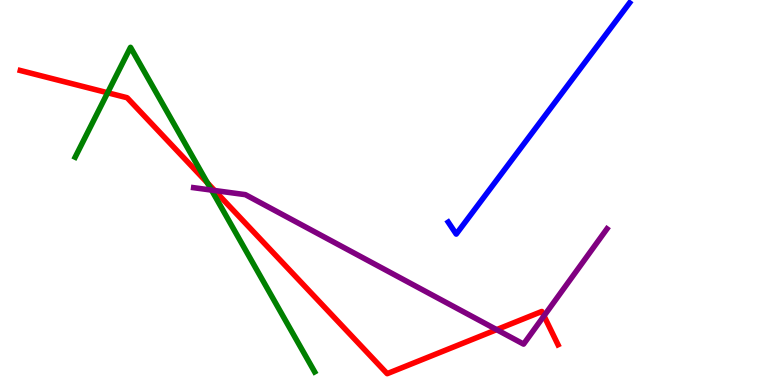[{'lines': ['blue', 'red'], 'intersections': []}, {'lines': ['green', 'red'], 'intersections': [{'x': 1.39, 'y': 7.59}, {'x': 2.68, 'y': 5.25}]}, {'lines': ['purple', 'red'], 'intersections': [{'x': 2.77, 'y': 5.05}, {'x': 6.41, 'y': 1.44}, {'x': 7.02, 'y': 1.79}]}, {'lines': ['blue', 'green'], 'intersections': []}, {'lines': ['blue', 'purple'], 'intersections': []}, {'lines': ['green', 'purple'], 'intersections': [{'x': 2.73, 'y': 5.06}]}]